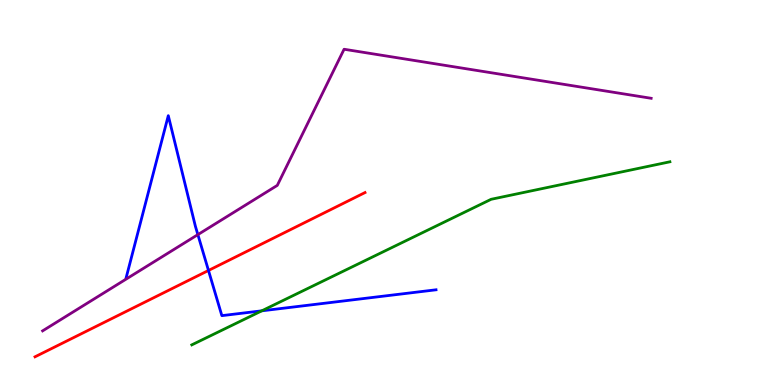[{'lines': ['blue', 'red'], 'intersections': [{'x': 2.69, 'y': 2.97}]}, {'lines': ['green', 'red'], 'intersections': []}, {'lines': ['purple', 'red'], 'intersections': []}, {'lines': ['blue', 'green'], 'intersections': [{'x': 3.38, 'y': 1.93}]}, {'lines': ['blue', 'purple'], 'intersections': [{'x': 2.55, 'y': 3.91}]}, {'lines': ['green', 'purple'], 'intersections': []}]